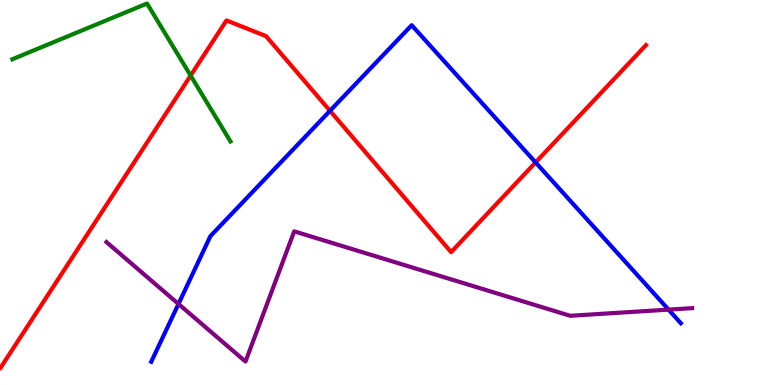[{'lines': ['blue', 'red'], 'intersections': [{'x': 4.26, 'y': 7.12}, {'x': 6.91, 'y': 5.78}]}, {'lines': ['green', 'red'], 'intersections': [{'x': 2.46, 'y': 8.04}]}, {'lines': ['purple', 'red'], 'intersections': []}, {'lines': ['blue', 'green'], 'intersections': []}, {'lines': ['blue', 'purple'], 'intersections': [{'x': 2.3, 'y': 2.1}, {'x': 8.63, 'y': 1.96}]}, {'lines': ['green', 'purple'], 'intersections': []}]